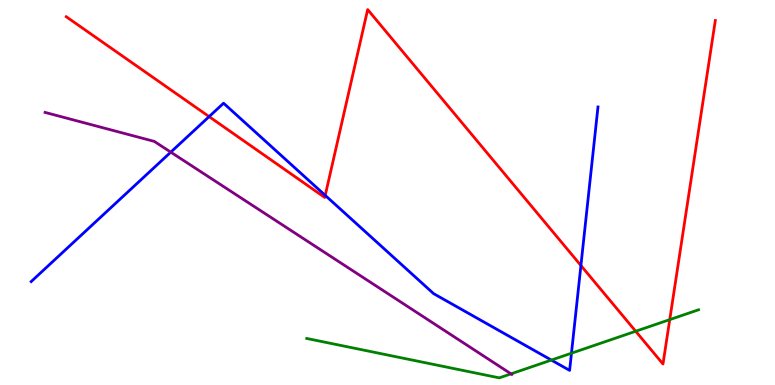[{'lines': ['blue', 'red'], 'intersections': [{'x': 2.7, 'y': 6.97}, {'x': 4.2, 'y': 4.93}, {'x': 7.5, 'y': 3.1}]}, {'lines': ['green', 'red'], 'intersections': [{'x': 8.2, 'y': 1.4}, {'x': 8.64, 'y': 1.7}]}, {'lines': ['purple', 'red'], 'intersections': []}, {'lines': ['blue', 'green'], 'intersections': [{'x': 7.11, 'y': 0.647}, {'x': 7.37, 'y': 0.826}]}, {'lines': ['blue', 'purple'], 'intersections': [{'x': 2.2, 'y': 6.05}]}, {'lines': ['green', 'purple'], 'intersections': [{'x': 6.59, 'y': 0.289}]}]